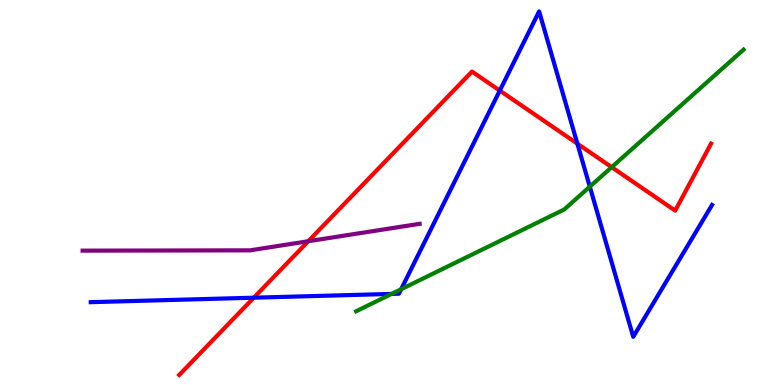[{'lines': ['blue', 'red'], 'intersections': [{'x': 3.27, 'y': 2.27}, {'x': 6.45, 'y': 7.65}, {'x': 7.45, 'y': 6.27}]}, {'lines': ['green', 'red'], 'intersections': [{'x': 7.89, 'y': 5.66}]}, {'lines': ['purple', 'red'], 'intersections': [{'x': 3.98, 'y': 3.73}]}, {'lines': ['blue', 'green'], 'intersections': [{'x': 5.05, 'y': 2.37}, {'x': 5.18, 'y': 2.49}, {'x': 7.61, 'y': 5.15}]}, {'lines': ['blue', 'purple'], 'intersections': []}, {'lines': ['green', 'purple'], 'intersections': []}]